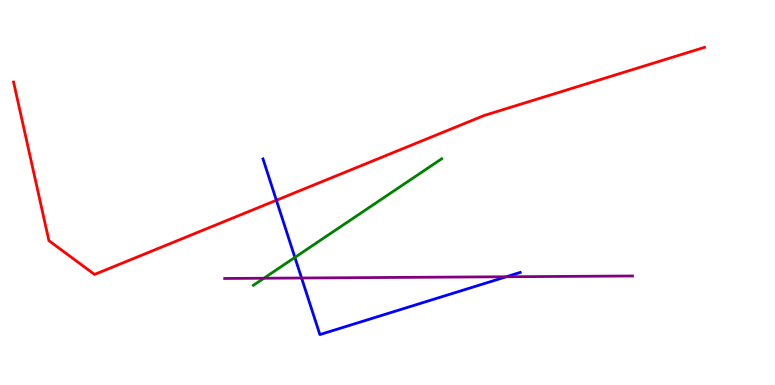[{'lines': ['blue', 'red'], 'intersections': [{'x': 3.57, 'y': 4.8}]}, {'lines': ['green', 'red'], 'intersections': []}, {'lines': ['purple', 'red'], 'intersections': []}, {'lines': ['blue', 'green'], 'intersections': [{'x': 3.8, 'y': 3.31}]}, {'lines': ['blue', 'purple'], 'intersections': [{'x': 3.89, 'y': 2.78}, {'x': 6.53, 'y': 2.81}]}, {'lines': ['green', 'purple'], 'intersections': [{'x': 3.41, 'y': 2.77}]}]